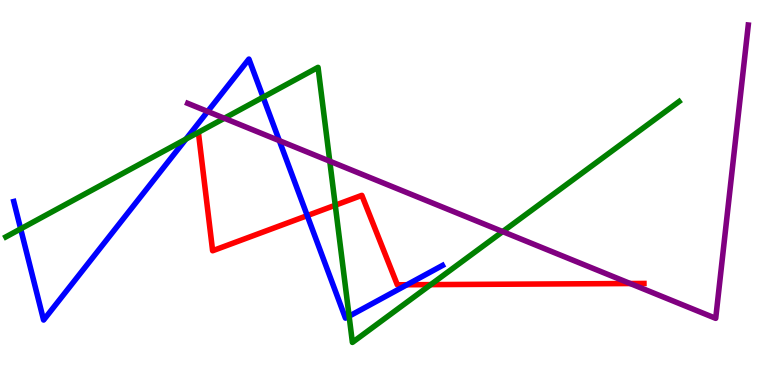[{'lines': ['blue', 'red'], 'intersections': [{'x': 3.96, 'y': 4.4}, {'x': 5.25, 'y': 2.6}]}, {'lines': ['green', 'red'], 'intersections': [{'x': 4.33, 'y': 4.67}, {'x': 5.56, 'y': 2.61}]}, {'lines': ['purple', 'red'], 'intersections': [{'x': 8.13, 'y': 2.64}]}, {'lines': ['blue', 'green'], 'intersections': [{'x': 0.267, 'y': 4.06}, {'x': 2.4, 'y': 6.39}, {'x': 3.4, 'y': 7.48}, {'x': 4.5, 'y': 1.79}]}, {'lines': ['blue', 'purple'], 'intersections': [{'x': 2.68, 'y': 7.1}, {'x': 3.6, 'y': 6.35}]}, {'lines': ['green', 'purple'], 'intersections': [{'x': 2.89, 'y': 6.93}, {'x': 4.26, 'y': 5.81}, {'x': 6.49, 'y': 3.98}]}]